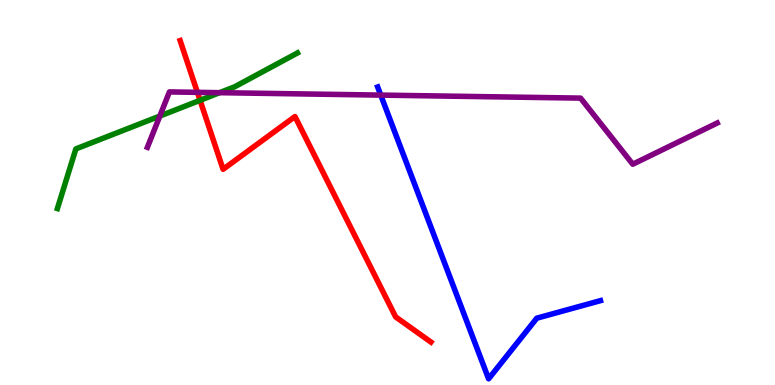[{'lines': ['blue', 'red'], 'intersections': []}, {'lines': ['green', 'red'], 'intersections': [{'x': 2.58, 'y': 7.39}]}, {'lines': ['purple', 'red'], 'intersections': [{'x': 2.55, 'y': 7.6}]}, {'lines': ['blue', 'green'], 'intersections': []}, {'lines': ['blue', 'purple'], 'intersections': [{'x': 4.91, 'y': 7.53}]}, {'lines': ['green', 'purple'], 'intersections': [{'x': 2.06, 'y': 6.99}, {'x': 2.83, 'y': 7.59}]}]